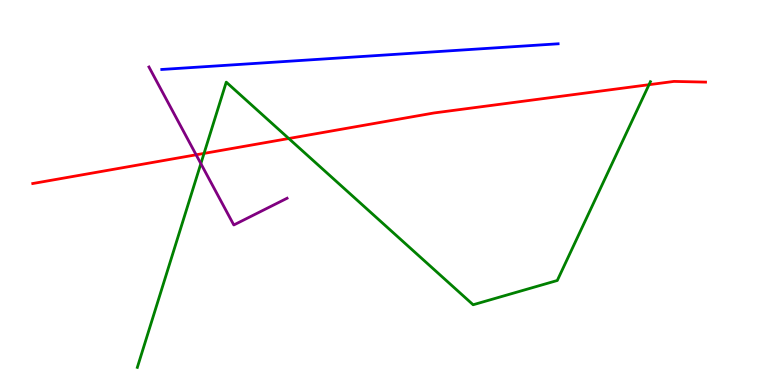[{'lines': ['blue', 'red'], 'intersections': []}, {'lines': ['green', 'red'], 'intersections': [{'x': 2.63, 'y': 6.02}, {'x': 3.73, 'y': 6.4}, {'x': 8.37, 'y': 7.8}]}, {'lines': ['purple', 'red'], 'intersections': [{'x': 2.53, 'y': 5.98}]}, {'lines': ['blue', 'green'], 'intersections': []}, {'lines': ['blue', 'purple'], 'intersections': []}, {'lines': ['green', 'purple'], 'intersections': [{'x': 2.59, 'y': 5.75}]}]